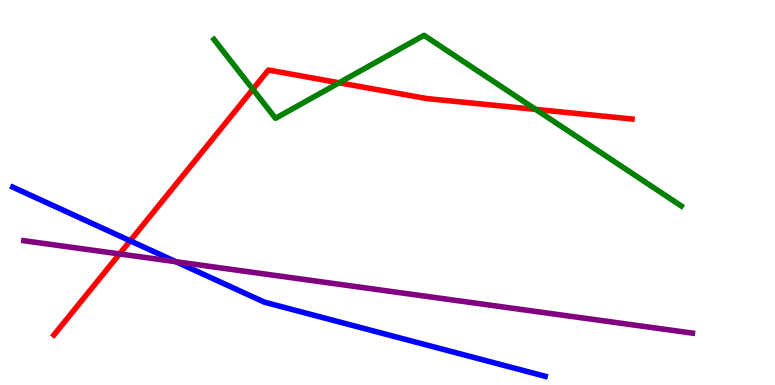[{'lines': ['blue', 'red'], 'intersections': [{'x': 1.68, 'y': 3.75}]}, {'lines': ['green', 'red'], 'intersections': [{'x': 3.26, 'y': 7.68}, {'x': 4.38, 'y': 7.85}, {'x': 6.91, 'y': 7.16}]}, {'lines': ['purple', 'red'], 'intersections': [{'x': 1.54, 'y': 3.4}]}, {'lines': ['blue', 'green'], 'intersections': []}, {'lines': ['blue', 'purple'], 'intersections': [{'x': 2.27, 'y': 3.2}]}, {'lines': ['green', 'purple'], 'intersections': []}]